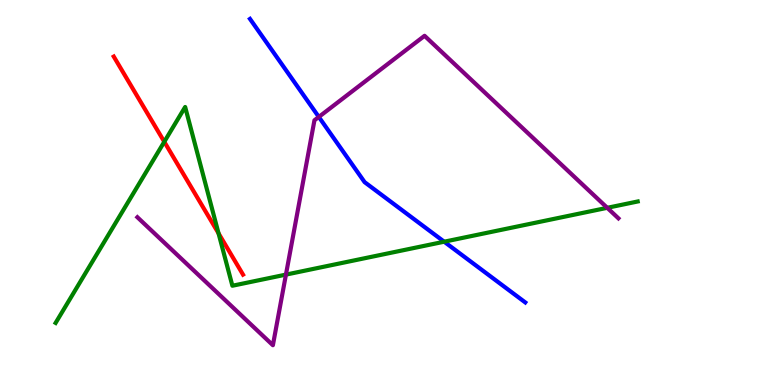[{'lines': ['blue', 'red'], 'intersections': []}, {'lines': ['green', 'red'], 'intersections': [{'x': 2.12, 'y': 6.32}, {'x': 2.82, 'y': 3.94}]}, {'lines': ['purple', 'red'], 'intersections': []}, {'lines': ['blue', 'green'], 'intersections': [{'x': 5.73, 'y': 3.72}]}, {'lines': ['blue', 'purple'], 'intersections': [{'x': 4.11, 'y': 6.96}]}, {'lines': ['green', 'purple'], 'intersections': [{'x': 3.69, 'y': 2.87}, {'x': 7.84, 'y': 4.6}]}]